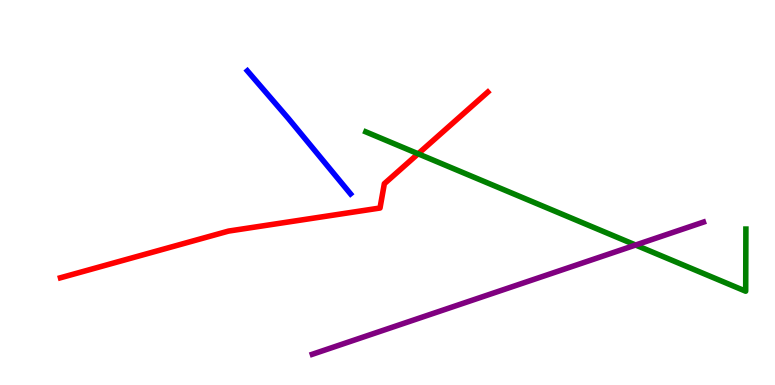[{'lines': ['blue', 'red'], 'intersections': []}, {'lines': ['green', 'red'], 'intersections': [{'x': 5.4, 'y': 6.01}]}, {'lines': ['purple', 'red'], 'intersections': []}, {'lines': ['blue', 'green'], 'intersections': []}, {'lines': ['blue', 'purple'], 'intersections': []}, {'lines': ['green', 'purple'], 'intersections': [{'x': 8.2, 'y': 3.64}]}]